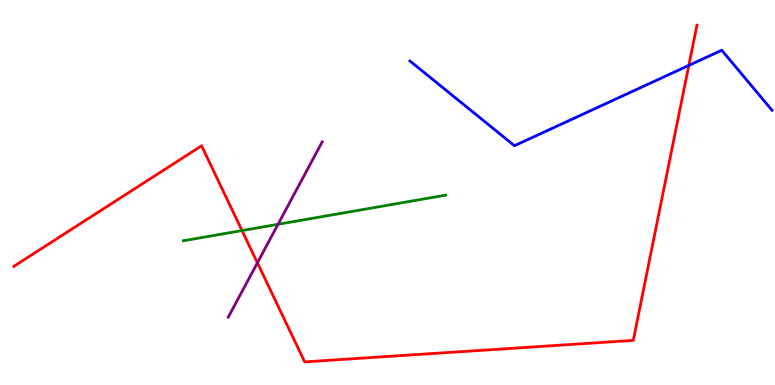[{'lines': ['blue', 'red'], 'intersections': [{'x': 8.89, 'y': 8.3}]}, {'lines': ['green', 'red'], 'intersections': [{'x': 3.12, 'y': 4.01}]}, {'lines': ['purple', 'red'], 'intersections': [{'x': 3.32, 'y': 3.17}]}, {'lines': ['blue', 'green'], 'intersections': []}, {'lines': ['blue', 'purple'], 'intersections': []}, {'lines': ['green', 'purple'], 'intersections': [{'x': 3.59, 'y': 4.17}]}]